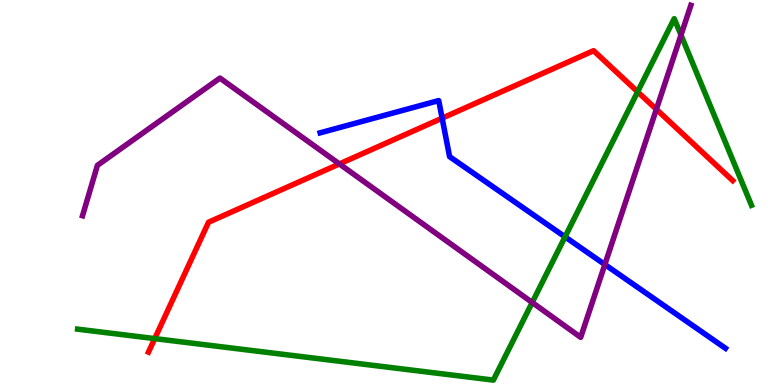[{'lines': ['blue', 'red'], 'intersections': [{'x': 5.7, 'y': 6.93}]}, {'lines': ['green', 'red'], 'intersections': [{'x': 2.0, 'y': 1.21}, {'x': 8.23, 'y': 7.62}]}, {'lines': ['purple', 'red'], 'intersections': [{'x': 4.38, 'y': 5.74}, {'x': 8.47, 'y': 7.16}]}, {'lines': ['blue', 'green'], 'intersections': [{'x': 7.29, 'y': 3.85}]}, {'lines': ['blue', 'purple'], 'intersections': [{'x': 7.8, 'y': 3.13}]}, {'lines': ['green', 'purple'], 'intersections': [{'x': 6.87, 'y': 2.14}, {'x': 8.79, 'y': 9.09}]}]